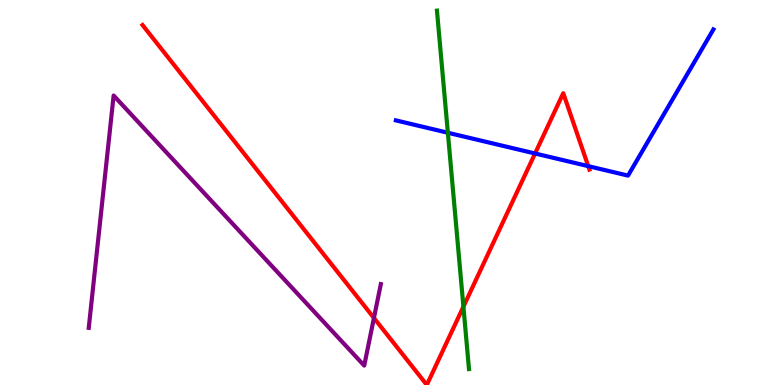[{'lines': ['blue', 'red'], 'intersections': [{'x': 6.9, 'y': 6.01}, {'x': 7.59, 'y': 5.68}]}, {'lines': ['green', 'red'], 'intersections': [{'x': 5.98, 'y': 2.03}]}, {'lines': ['purple', 'red'], 'intersections': [{'x': 4.82, 'y': 1.74}]}, {'lines': ['blue', 'green'], 'intersections': [{'x': 5.78, 'y': 6.55}]}, {'lines': ['blue', 'purple'], 'intersections': []}, {'lines': ['green', 'purple'], 'intersections': []}]